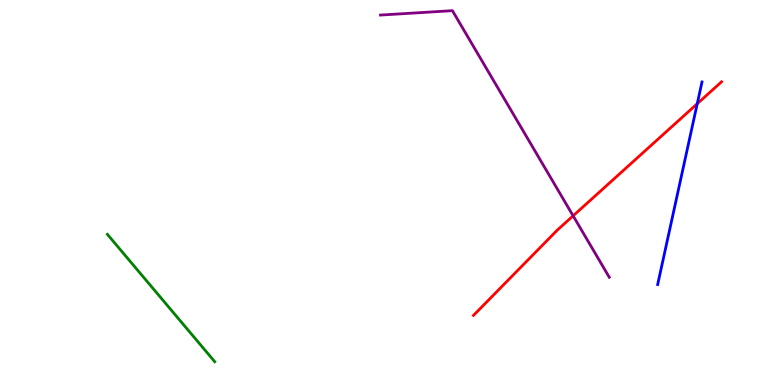[{'lines': ['blue', 'red'], 'intersections': [{'x': 9.0, 'y': 7.31}]}, {'lines': ['green', 'red'], 'intersections': []}, {'lines': ['purple', 'red'], 'intersections': [{'x': 7.4, 'y': 4.39}]}, {'lines': ['blue', 'green'], 'intersections': []}, {'lines': ['blue', 'purple'], 'intersections': []}, {'lines': ['green', 'purple'], 'intersections': []}]